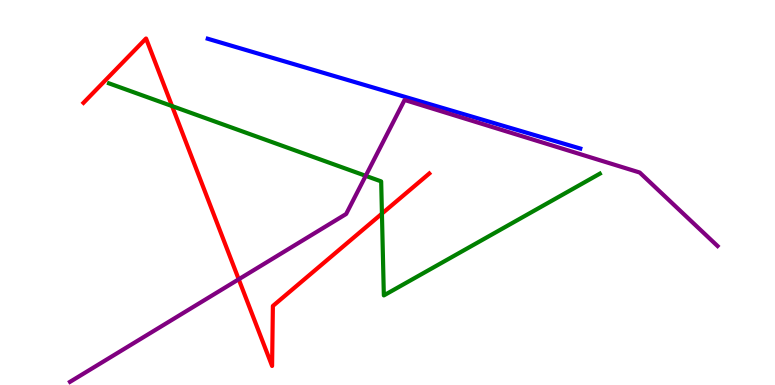[{'lines': ['blue', 'red'], 'intersections': []}, {'lines': ['green', 'red'], 'intersections': [{'x': 2.22, 'y': 7.24}, {'x': 4.93, 'y': 4.45}]}, {'lines': ['purple', 'red'], 'intersections': [{'x': 3.08, 'y': 2.75}]}, {'lines': ['blue', 'green'], 'intersections': []}, {'lines': ['blue', 'purple'], 'intersections': []}, {'lines': ['green', 'purple'], 'intersections': [{'x': 4.72, 'y': 5.43}]}]